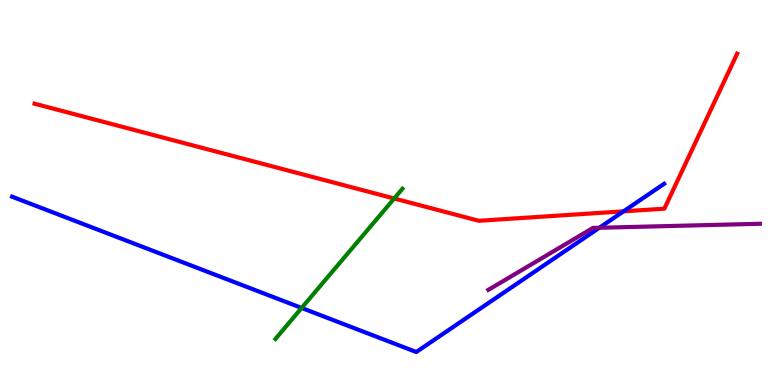[{'lines': ['blue', 'red'], 'intersections': [{'x': 8.05, 'y': 4.51}]}, {'lines': ['green', 'red'], 'intersections': [{'x': 5.09, 'y': 4.84}]}, {'lines': ['purple', 'red'], 'intersections': []}, {'lines': ['blue', 'green'], 'intersections': [{'x': 3.89, 'y': 2.0}]}, {'lines': ['blue', 'purple'], 'intersections': [{'x': 7.73, 'y': 4.08}]}, {'lines': ['green', 'purple'], 'intersections': []}]